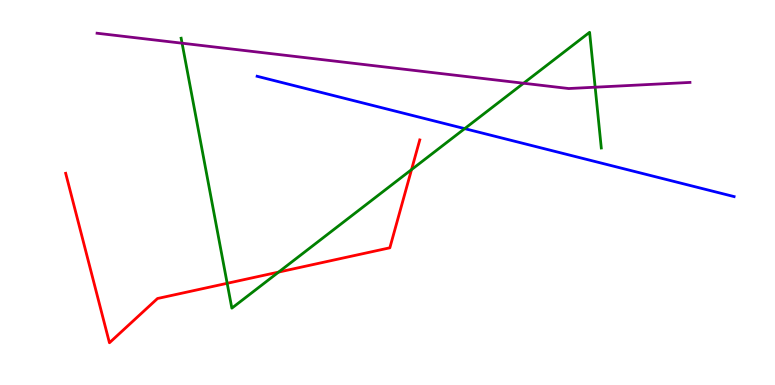[{'lines': ['blue', 'red'], 'intersections': []}, {'lines': ['green', 'red'], 'intersections': [{'x': 2.93, 'y': 2.64}, {'x': 3.6, 'y': 2.93}, {'x': 5.31, 'y': 5.59}]}, {'lines': ['purple', 'red'], 'intersections': []}, {'lines': ['blue', 'green'], 'intersections': [{'x': 6.0, 'y': 6.66}]}, {'lines': ['blue', 'purple'], 'intersections': []}, {'lines': ['green', 'purple'], 'intersections': [{'x': 2.35, 'y': 8.88}, {'x': 6.76, 'y': 7.84}, {'x': 7.68, 'y': 7.73}]}]